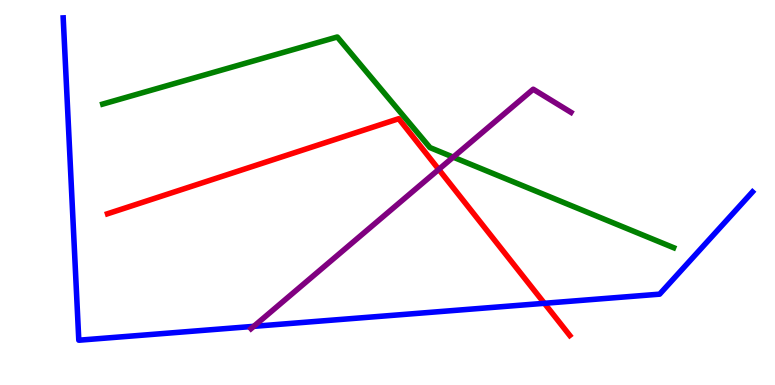[{'lines': ['blue', 'red'], 'intersections': [{'x': 7.02, 'y': 2.12}]}, {'lines': ['green', 'red'], 'intersections': []}, {'lines': ['purple', 'red'], 'intersections': [{'x': 5.66, 'y': 5.6}]}, {'lines': ['blue', 'green'], 'intersections': []}, {'lines': ['blue', 'purple'], 'intersections': [{'x': 3.27, 'y': 1.52}]}, {'lines': ['green', 'purple'], 'intersections': [{'x': 5.85, 'y': 5.92}]}]